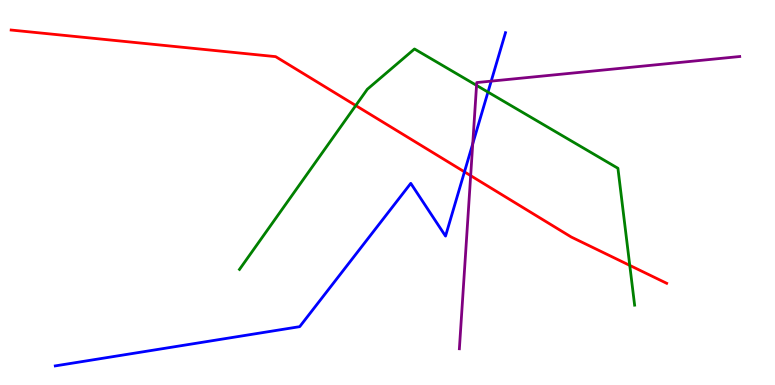[{'lines': ['blue', 'red'], 'intersections': [{'x': 5.99, 'y': 5.54}]}, {'lines': ['green', 'red'], 'intersections': [{'x': 4.59, 'y': 7.26}, {'x': 8.13, 'y': 3.11}]}, {'lines': ['purple', 'red'], 'intersections': [{'x': 6.07, 'y': 5.44}]}, {'lines': ['blue', 'green'], 'intersections': [{'x': 6.3, 'y': 7.61}]}, {'lines': ['blue', 'purple'], 'intersections': [{'x': 6.1, 'y': 6.27}, {'x': 6.34, 'y': 7.89}]}, {'lines': ['green', 'purple'], 'intersections': [{'x': 6.15, 'y': 7.78}]}]